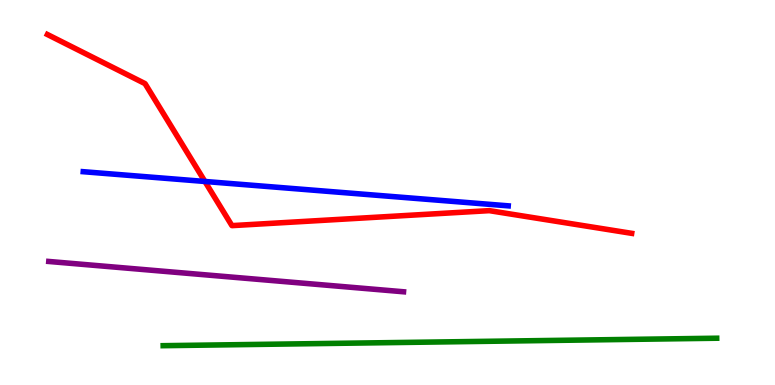[{'lines': ['blue', 'red'], 'intersections': [{'x': 2.64, 'y': 5.29}]}, {'lines': ['green', 'red'], 'intersections': []}, {'lines': ['purple', 'red'], 'intersections': []}, {'lines': ['blue', 'green'], 'intersections': []}, {'lines': ['blue', 'purple'], 'intersections': []}, {'lines': ['green', 'purple'], 'intersections': []}]